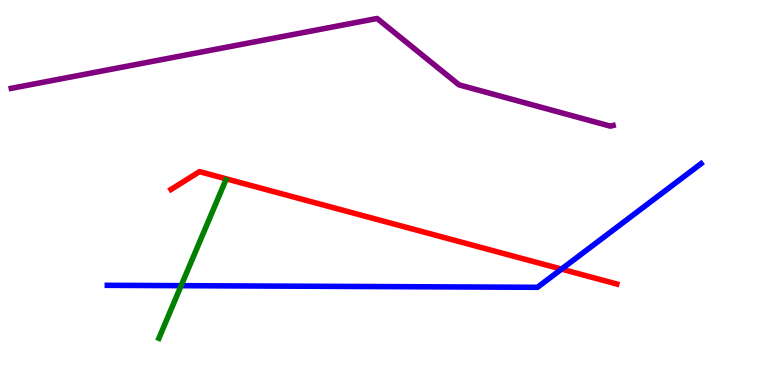[{'lines': ['blue', 'red'], 'intersections': [{'x': 7.25, 'y': 3.01}]}, {'lines': ['green', 'red'], 'intersections': []}, {'lines': ['purple', 'red'], 'intersections': []}, {'lines': ['blue', 'green'], 'intersections': [{'x': 2.34, 'y': 2.58}]}, {'lines': ['blue', 'purple'], 'intersections': []}, {'lines': ['green', 'purple'], 'intersections': []}]